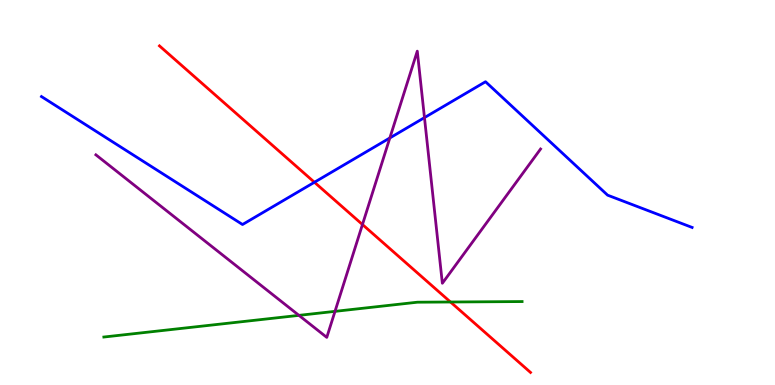[{'lines': ['blue', 'red'], 'intersections': [{'x': 4.06, 'y': 5.27}]}, {'lines': ['green', 'red'], 'intersections': [{'x': 5.81, 'y': 2.16}]}, {'lines': ['purple', 'red'], 'intersections': [{'x': 4.68, 'y': 4.17}]}, {'lines': ['blue', 'green'], 'intersections': []}, {'lines': ['blue', 'purple'], 'intersections': [{'x': 5.03, 'y': 6.42}, {'x': 5.48, 'y': 6.95}]}, {'lines': ['green', 'purple'], 'intersections': [{'x': 3.86, 'y': 1.81}, {'x': 4.32, 'y': 1.91}]}]